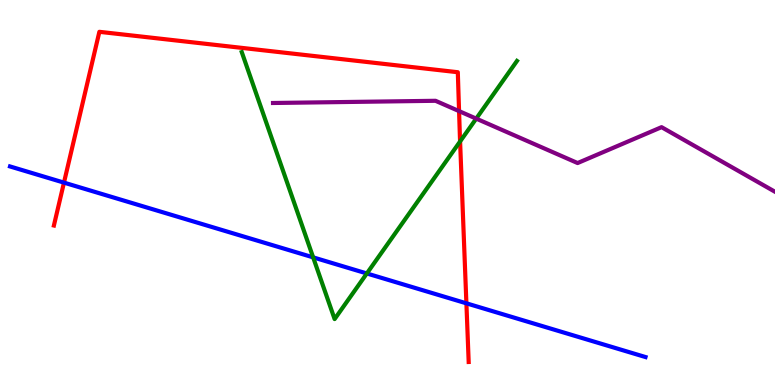[{'lines': ['blue', 'red'], 'intersections': [{'x': 0.825, 'y': 5.26}, {'x': 6.02, 'y': 2.12}]}, {'lines': ['green', 'red'], 'intersections': [{'x': 5.94, 'y': 6.33}]}, {'lines': ['purple', 'red'], 'intersections': [{'x': 5.92, 'y': 7.11}]}, {'lines': ['blue', 'green'], 'intersections': [{'x': 4.04, 'y': 3.32}, {'x': 4.73, 'y': 2.9}]}, {'lines': ['blue', 'purple'], 'intersections': []}, {'lines': ['green', 'purple'], 'intersections': [{'x': 6.14, 'y': 6.92}]}]